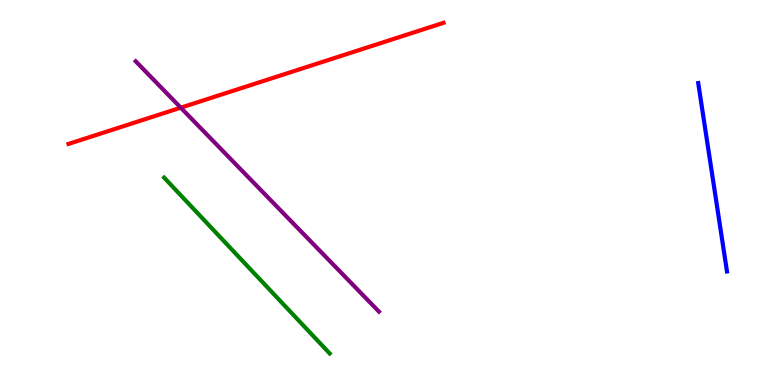[{'lines': ['blue', 'red'], 'intersections': []}, {'lines': ['green', 'red'], 'intersections': []}, {'lines': ['purple', 'red'], 'intersections': [{'x': 2.33, 'y': 7.2}]}, {'lines': ['blue', 'green'], 'intersections': []}, {'lines': ['blue', 'purple'], 'intersections': []}, {'lines': ['green', 'purple'], 'intersections': []}]